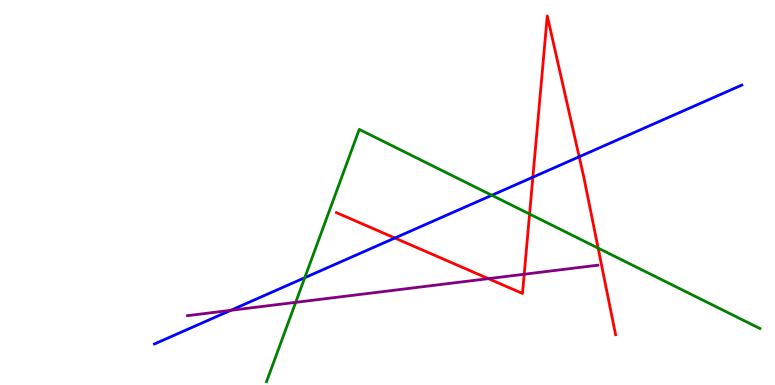[{'lines': ['blue', 'red'], 'intersections': [{'x': 5.09, 'y': 3.82}, {'x': 6.88, 'y': 5.4}, {'x': 7.47, 'y': 5.93}]}, {'lines': ['green', 'red'], 'intersections': [{'x': 6.83, 'y': 4.44}, {'x': 7.72, 'y': 3.56}]}, {'lines': ['purple', 'red'], 'intersections': [{'x': 6.3, 'y': 2.76}, {'x': 6.76, 'y': 2.88}]}, {'lines': ['blue', 'green'], 'intersections': [{'x': 3.93, 'y': 2.79}, {'x': 6.35, 'y': 4.93}]}, {'lines': ['blue', 'purple'], 'intersections': [{'x': 2.98, 'y': 1.94}]}, {'lines': ['green', 'purple'], 'intersections': [{'x': 3.82, 'y': 2.15}]}]